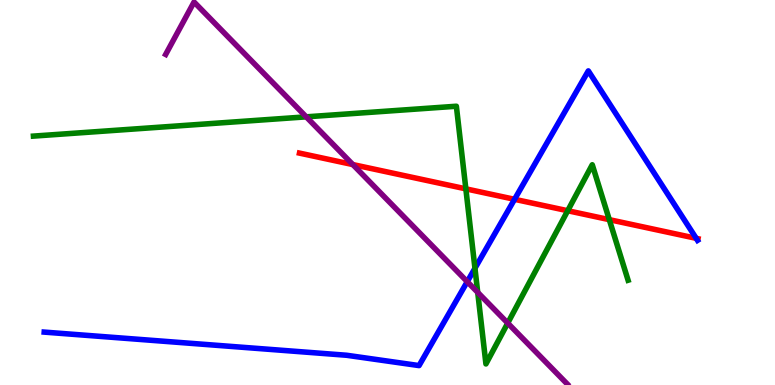[{'lines': ['blue', 'red'], 'intersections': [{'x': 6.64, 'y': 4.82}, {'x': 8.98, 'y': 3.81}]}, {'lines': ['green', 'red'], 'intersections': [{'x': 6.01, 'y': 5.09}, {'x': 7.33, 'y': 4.53}, {'x': 7.86, 'y': 4.29}]}, {'lines': ['purple', 'red'], 'intersections': [{'x': 4.55, 'y': 5.73}]}, {'lines': ['blue', 'green'], 'intersections': [{'x': 6.13, 'y': 3.03}]}, {'lines': ['blue', 'purple'], 'intersections': [{'x': 6.03, 'y': 2.68}]}, {'lines': ['green', 'purple'], 'intersections': [{'x': 3.95, 'y': 6.97}, {'x': 6.16, 'y': 2.41}, {'x': 6.55, 'y': 1.61}]}]